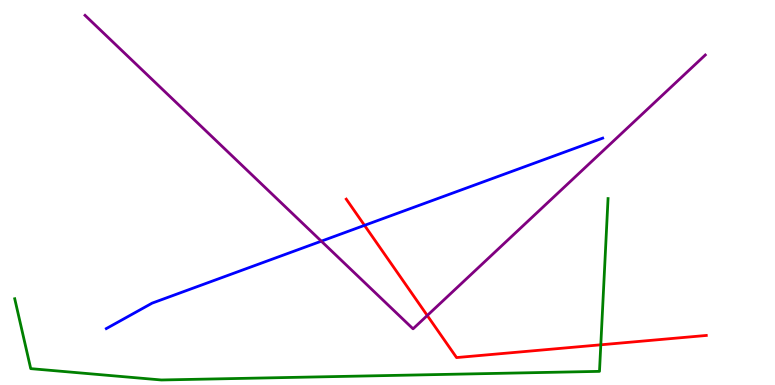[{'lines': ['blue', 'red'], 'intersections': [{'x': 4.7, 'y': 4.15}]}, {'lines': ['green', 'red'], 'intersections': [{'x': 7.75, 'y': 1.04}]}, {'lines': ['purple', 'red'], 'intersections': [{'x': 5.51, 'y': 1.81}]}, {'lines': ['blue', 'green'], 'intersections': []}, {'lines': ['blue', 'purple'], 'intersections': [{'x': 4.15, 'y': 3.74}]}, {'lines': ['green', 'purple'], 'intersections': []}]